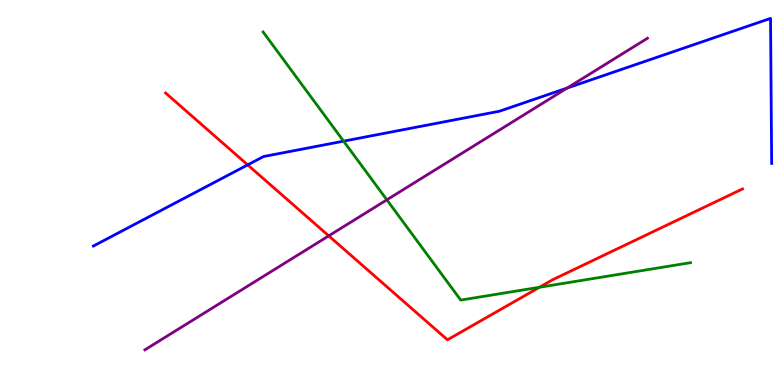[{'lines': ['blue', 'red'], 'intersections': [{'x': 3.2, 'y': 5.72}]}, {'lines': ['green', 'red'], 'intersections': [{'x': 6.96, 'y': 2.54}]}, {'lines': ['purple', 'red'], 'intersections': [{'x': 4.24, 'y': 3.87}]}, {'lines': ['blue', 'green'], 'intersections': [{'x': 4.43, 'y': 6.33}]}, {'lines': ['blue', 'purple'], 'intersections': [{'x': 7.32, 'y': 7.71}]}, {'lines': ['green', 'purple'], 'intersections': [{'x': 4.99, 'y': 4.81}]}]